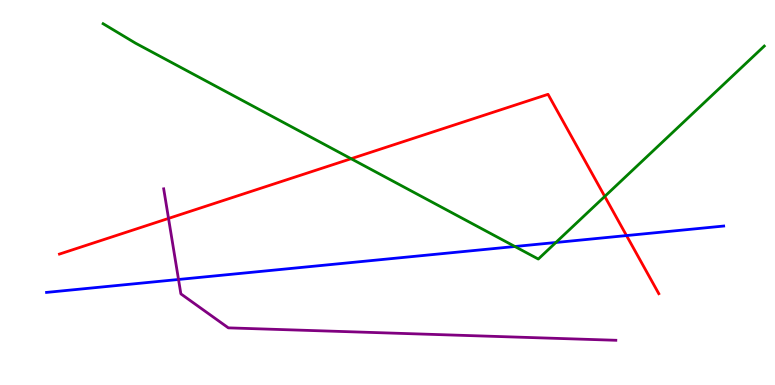[{'lines': ['blue', 'red'], 'intersections': [{'x': 8.08, 'y': 3.88}]}, {'lines': ['green', 'red'], 'intersections': [{'x': 4.53, 'y': 5.88}, {'x': 7.8, 'y': 4.9}]}, {'lines': ['purple', 'red'], 'intersections': [{'x': 2.17, 'y': 4.33}]}, {'lines': ['blue', 'green'], 'intersections': [{'x': 6.64, 'y': 3.6}, {'x': 7.17, 'y': 3.7}]}, {'lines': ['blue', 'purple'], 'intersections': [{'x': 2.3, 'y': 2.74}]}, {'lines': ['green', 'purple'], 'intersections': []}]